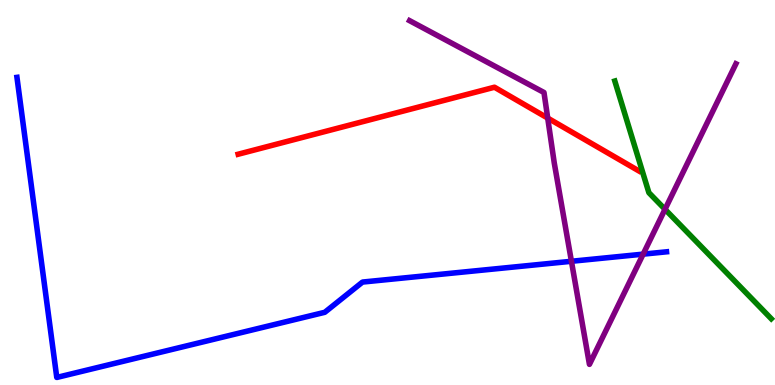[{'lines': ['blue', 'red'], 'intersections': []}, {'lines': ['green', 'red'], 'intersections': []}, {'lines': ['purple', 'red'], 'intersections': [{'x': 7.07, 'y': 6.93}]}, {'lines': ['blue', 'green'], 'intersections': []}, {'lines': ['blue', 'purple'], 'intersections': [{'x': 7.37, 'y': 3.21}, {'x': 8.3, 'y': 3.4}]}, {'lines': ['green', 'purple'], 'intersections': [{'x': 8.58, 'y': 4.56}]}]